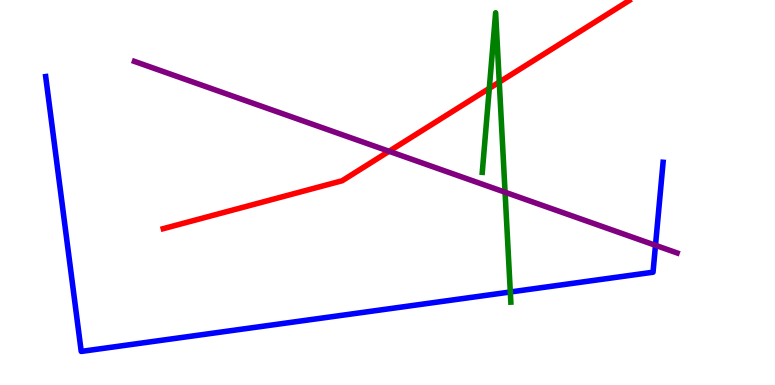[{'lines': ['blue', 'red'], 'intersections': []}, {'lines': ['green', 'red'], 'intersections': [{'x': 6.31, 'y': 7.7}, {'x': 6.44, 'y': 7.87}]}, {'lines': ['purple', 'red'], 'intersections': [{'x': 5.02, 'y': 6.07}]}, {'lines': ['blue', 'green'], 'intersections': [{'x': 6.58, 'y': 2.42}]}, {'lines': ['blue', 'purple'], 'intersections': [{'x': 8.46, 'y': 3.63}]}, {'lines': ['green', 'purple'], 'intersections': [{'x': 6.52, 'y': 5.01}]}]